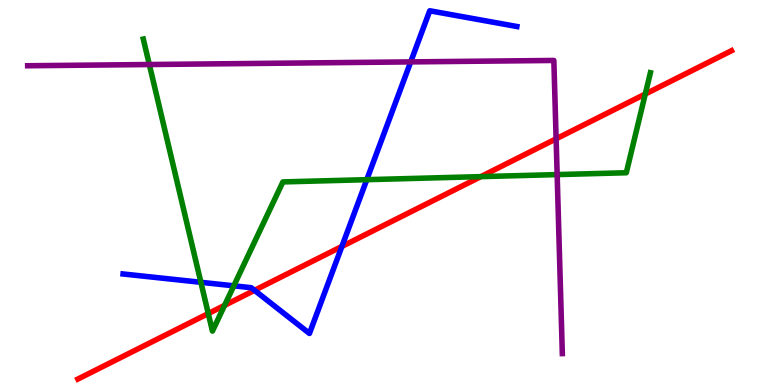[{'lines': ['blue', 'red'], 'intersections': [{'x': 3.28, 'y': 2.46}, {'x': 4.41, 'y': 3.6}]}, {'lines': ['green', 'red'], 'intersections': [{'x': 2.69, 'y': 1.86}, {'x': 2.9, 'y': 2.07}, {'x': 6.2, 'y': 5.41}, {'x': 8.33, 'y': 7.56}]}, {'lines': ['purple', 'red'], 'intersections': [{'x': 7.18, 'y': 6.39}]}, {'lines': ['blue', 'green'], 'intersections': [{'x': 2.59, 'y': 2.67}, {'x': 3.02, 'y': 2.58}, {'x': 4.73, 'y': 5.33}]}, {'lines': ['blue', 'purple'], 'intersections': [{'x': 5.3, 'y': 8.39}]}, {'lines': ['green', 'purple'], 'intersections': [{'x': 1.93, 'y': 8.32}, {'x': 7.19, 'y': 5.47}]}]